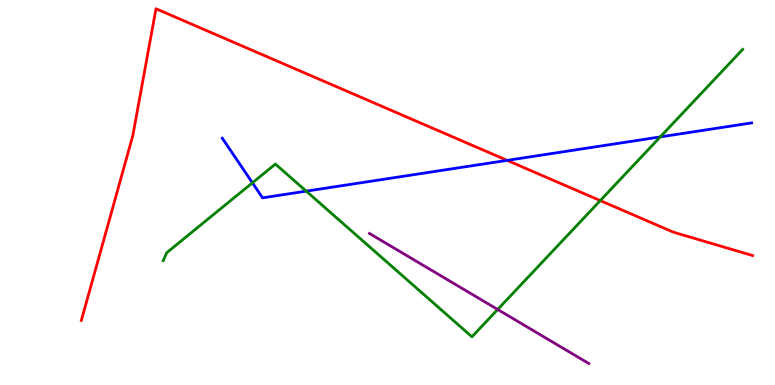[{'lines': ['blue', 'red'], 'intersections': [{'x': 6.54, 'y': 5.83}]}, {'lines': ['green', 'red'], 'intersections': [{'x': 7.75, 'y': 4.79}]}, {'lines': ['purple', 'red'], 'intersections': []}, {'lines': ['blue', 'green'], 'intersections': [{'x': 3.26, 'y': 5.25}, {'x': 3.95, 'y': 5.04}, {'x': 8.52, 'y': 6.44}]}, {'lines': ['blue', 'purple'], 'intersections': []}, {'lines': ['green', 'purple'], 'intersections': [{'x': 6.42, 'y': 1.96}]}]